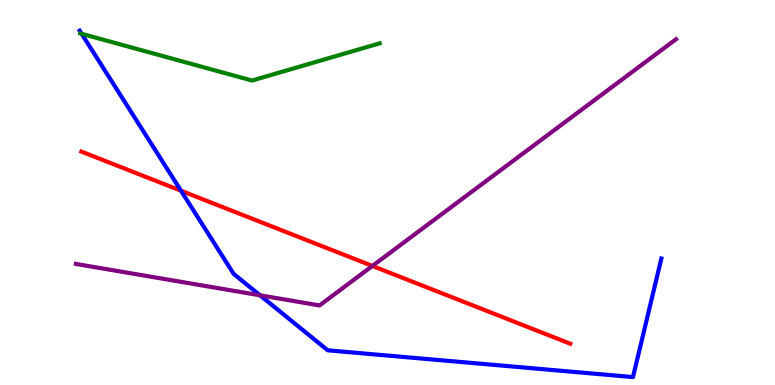[{'lines': ['blue', 'red'], 'intersections': [{'x': 2.34, 'y': 5.05}]}, {'lines': ['green', 'red'], 'intersections': []}, {'lines': ['purple', 'red'], 'intersections': [{'x': 4.81, 'y': 3.09}]}, {'lines': ['blue', 'green'], 'intersections': [{'x': 1.05, 'y': 9.12}]}, {'lines': ['blue', 'purple'], 'intersections': [{'x': 3.36, 'y': 2.33}]}, {'lines': ['green', 'purple'], 'intersections': []}]